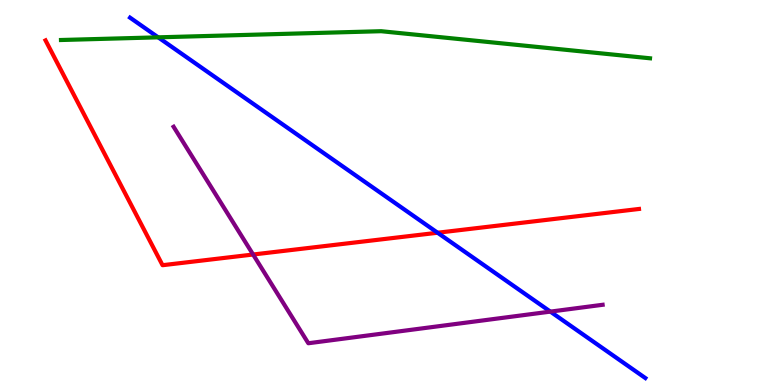[{'lines': ['blue', 'red'], 'intersections': [{'x': 5.65, 'y': 3.95}]}, {'lines': ['green', 'red'], 'intersections': []}, {'lines': ['purple', 'red'], 'intersections': [{'x': 3.27, 'y': 3.39}]}, {'lines': ['blue', 'green'], 'intersections': [{'x': 2.04, 'y': 9.03}]}, {'lines': ['blue', 'purple'], 'intersections': [{'x': 7.1, 'y': 1.91}]}, {'lines': ['green', 'purple'], 'intersections': []}]